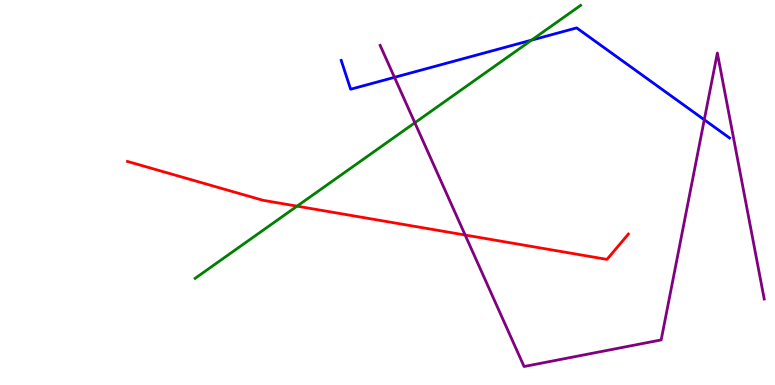[{'lines': ['blue', 'red'], 'intersections': []}, {'lines': ['green', 'red'], 'intersections': [{'x': 3.83, 'y': 4.65}]}, {'lines': ['purple', 'red'], 'intersections': [{'x': 6.0, 'y': 3.9}]}, {'lines': ['blue', 'green'], 'intersections': [{'x': 6.86, 'y': 8.96}]}, {'lines': ['blue', 'purple'], 'intersections': [{'x': 5.09, 'y': 7.99}, {'x': 9.09, 'y': 6.89}]}, {'lines': ['green', 'purple'], 'intersections': [{'x': 5.35, 'y': 6.81}]}]